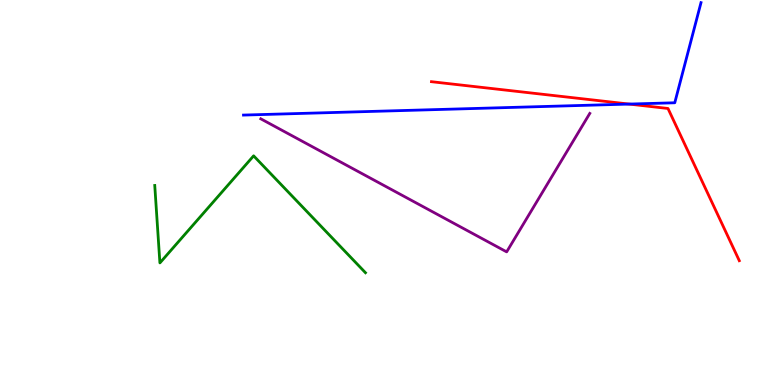[{'lines': ['blue', 'red'], 'intersections': [{'x': 8.12, 'y': 7.3}]}, {'lines': ['green', 'red'], 'intersections': []}, {'lines': ['purple', 'red'], 'intersections': []}, {'lines': ['blue', 'green'], 'intersections': []}, {'lines': ['blue', 'purple'], 'intersections': []}, {'lines': ['green', 'purple'], 'intersections': []}]